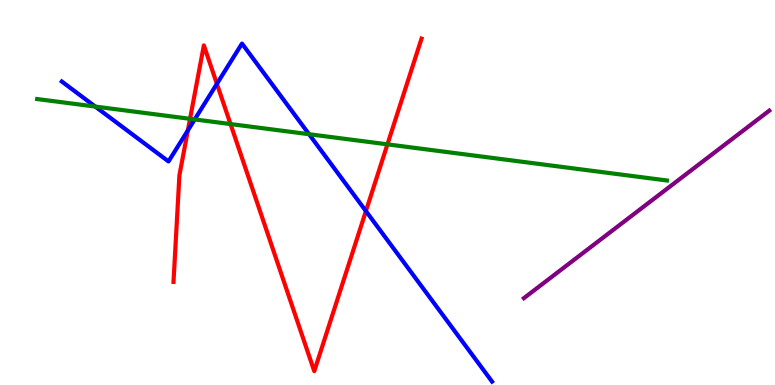[{'lines': ['blue', 'red'], 'intersections': [{'x': 2.42, 'y': 6.61}, {'x': 2.8, 'y': 7.82}, {'x': 4.72, 'y': 4.52}]}, {'lines': ['green', 'red'], 'intersections': [{'x': 2.45, 'y': 6.91}, {'x': 2.97, 'y': 6.78}, {'x': 5.0, 'y': 6.25}]}, {'lines': ['purple', 'red'], 'intersections': []}, {'lines': ['blue', 'green'], 'intersections': [{'x': 1.23, 'y': 7.23}, {'x': 2.51, 'y': 6.9}, {'x': 3.99, 'y': 6.51}]}, {'lines': ['blue', 'purple'], 'intersections': []}, {'lines': ['green', 'purple'], 'intersections': []}]